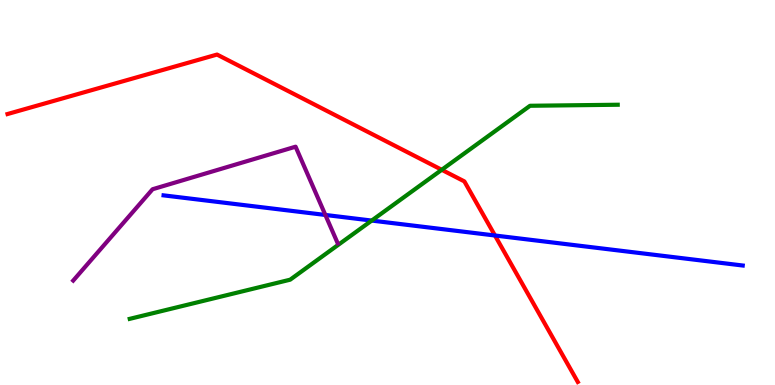[{'lines': ['blue', 'red'], 'intersections': [{'x': 6.39, 'y': 3.88}]}, {'lines': ['green', 'red'], 'intersections': [{'x': 5.7, 'y': 5.59}]}, {'lines': ['purple', 'red'], 'intersections': []}, {'lines': ['blue', 'green'], 'intersections': [{'x': 4.8, 'y': 4.27}]}, {'lines': ['blue', 'purple'], 'intersections': [{'x': 4.2, 'y': 4.42}]}, {'lines': ['green', 'purple'], 'intersections': []}]